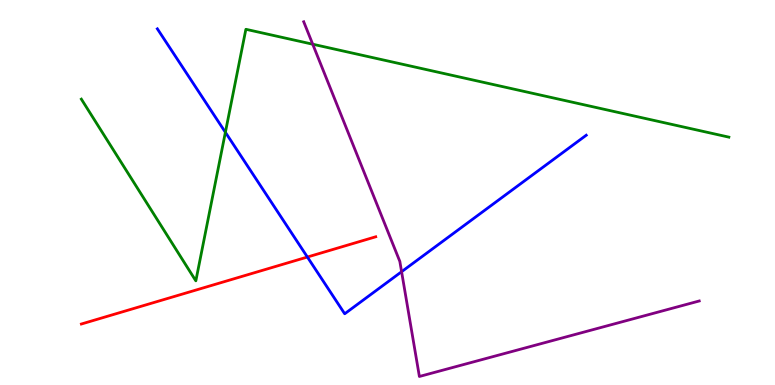[{'lines': ['blue', 'red'], 'intersections': [{'x': 3.97, 'y': 3.32}]}, {'lines': ['green', 'red'], 'intersections': []}, {'lines': ['purple', 'red'], 'intersections': []}, {'lines': ['blue', 'green'], 'intersections': [{'x': 2.91, 'y': 6.56}]}, {'lines': ['blue', 'purple'], 'intersections': [{'x': 5.18, 'y': 2.94}]}, {'lines': ['green', 'purple'], 'intersections': [{'x': 4.04, 'y': 8.85}]}]